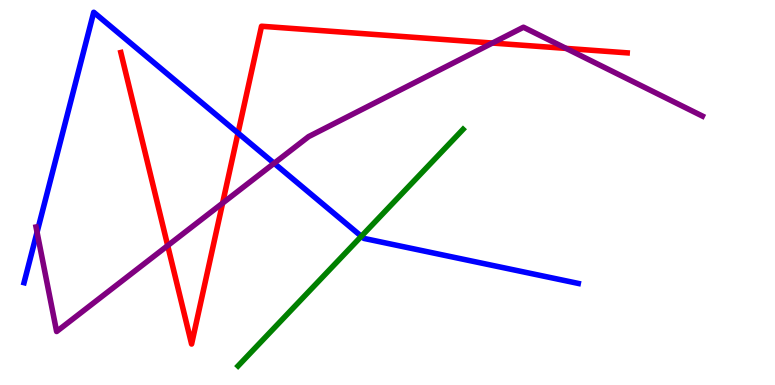[{'lines': ['blue', 'red'], 'intersections': [{'x': 3.07, 'y': 6.54}]}, {'lines': ['green', 'red'], 'intersections': []}, {'lines': ['purple', 'red'], 'intersections': [{'x': 2.16, 'y': 3.62}, {'x': 2.87, 'y': 4.72}, {'x': 6.35, 'y': 8.88}, {'x': 7.3, 'y': 8.74}]}, {'lines': ['blue', 'green'], 'intersections': [{'x': 4.66, 'y': 3.86}]}, {'lines': ['blue', 'purple'], 'intersections': [{'x': 0.478, 'y': 3.97}, {'x': 3.54, 'y': 5.76}]}, {'lines': ['green', 'purple'], 'intersections': []}]